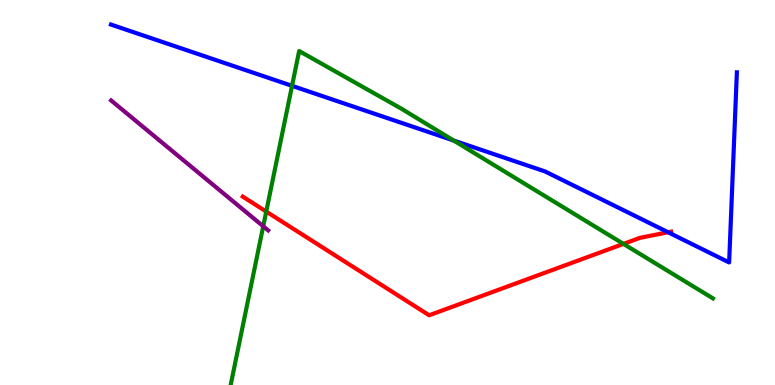[{'lines': ['blue', 'red'], 'intersections': [{'x': 8.62, 'y': 3.97}]}, {'lines': ['green', 'red'], 'intersections': [{'x': 3.44, 'y': 4.5}, {'x': 8.04, 'y': 3.66}]}, {'lines': ['purple', 'red'], 'intersections': []}, {'lines': ['blue', 'green'], 'intersections': [{'x': 3.77, 'y': 7.77}, {'x': 5.85, 'y': 6.35}]}, {'lines': ['blue', 'purple'], 'intersections': []}, {'lines': ['green', 'purple'], 'intersections': [{'x': 3.4, 'y': 4.12}]}]